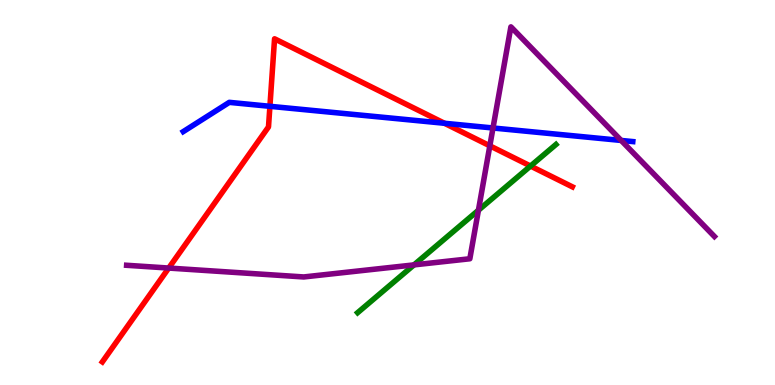[{'lines': ['blue', 'red'], 'intersections': [{'x': 3.48, 'y': 7.24}, {'x': 5.74, 'y': 6.8}]}, {'lines': ['green', 'red'], 'intersections': [{'x': 6.85, 'y': 5.69}]}, {'lines': ['purple', 'red'], 'intersections': [{'x': 2.18, 'y': 3.04}, {'x': 6.32, 'y': 6.21}]}, {'lines': ['blue', 'green'], 'intersections': []}, {'lines': ['blue', 'purple'], 'intersections': [{'x': 6.36, 'y': 6.68}, {'x': 8.02, 'y': 6.35}]}, {'lines': ['green', 'purple'], 'intersections': [{'x': 5.34, 'y': 3.12}, {'x': 6.17, 'y': 4.54}]}]